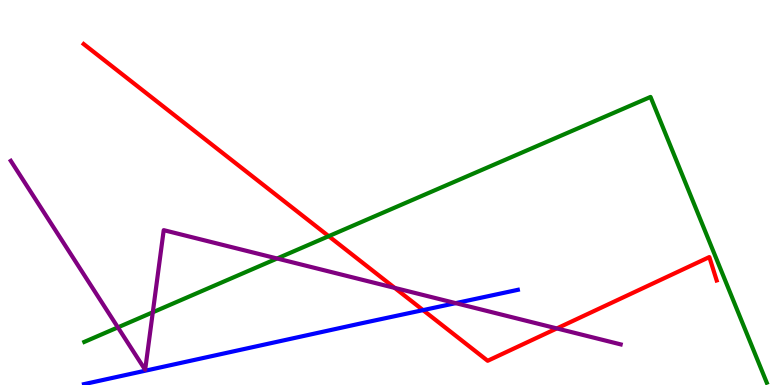[{'lines': ['blue', 'red'], 'intersections': [{'x': 5.46, 'y': 1.94}]}, {'lines': ['green', 'red'], 'intersections': [{'x': 4.24, 'y': 3.87}]}, {'lines': ['purple', 'red'], 'intersections': [{'x': 5.09, 'y': 2.52}, {'x': 7.19, 'y': 1.47}]}, {'lines': ['blue', 'green'], 'intersections': []}, {'lines': ['blue', 'purple'], 'intersections': [{'x': 5.88, 'y': 2.13}]}, {'lines': ['green', 'purple'], 'intersections': [{'x': 1.52, 'y': 1.5}, {'x': 1.97, 'y': 1.89}, {'x': 3.58, 'y': 3.29}]}]